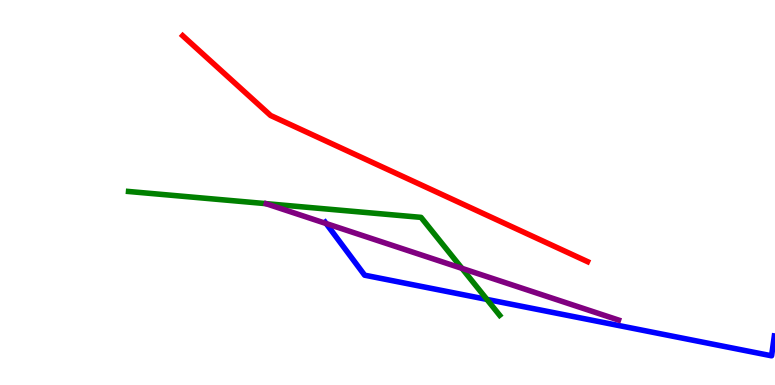[{'lines': ['blue', 'red'], 'intersections': []}, {'lines': ['green', 'red'], 'intersections': []}, {'lines': ['purple', 'red'], 'intersections': []}, {'lines': ['blue', 'green'], 'intersections': [{'x': 6.28, 'y': 2.22}]}, {'lines': ['blue', 'purple'], 'intersections': [{'x': 4.21, 'y': 4.19}]}, {'lines': ['green', 'purple'], 'intersections': [{'x': 5.96, 'y': 3.03}]}]